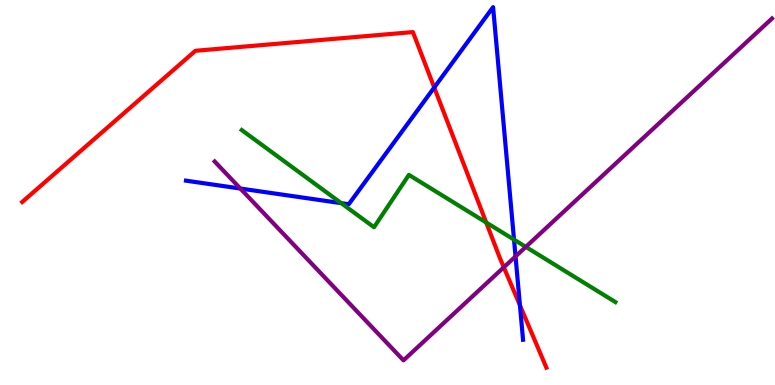[{'lines': ['blue', 'red'], 'intersections': [{'x': 5.6, 'y': 7.73}, {'x': 6.71, 'y': 2.07}]}, {'lines': ['green', 'red'], 'intersections': [{'x': 6.27, 'y': 4.22}]}, {'lines': ['purple', 'red'], 'intersections': [{'x': 6.5, 'y': 3.06}]}, {'lines': ['blue', 'green'], 'intersections': [{'x': 4.4, 'y': 4.72}, {'x': 6.63, 'y': 3.78}]}, {'lines': ['blue', 'purple'], 'intersections': [{'x': 3.1, 'y': 5.1}, {'x': 6.65, 'y': 3.34}]}, {'lines': ['green', 'purple'], 'intersections': [{'x': 6.78, 'y': 3.59}]}]